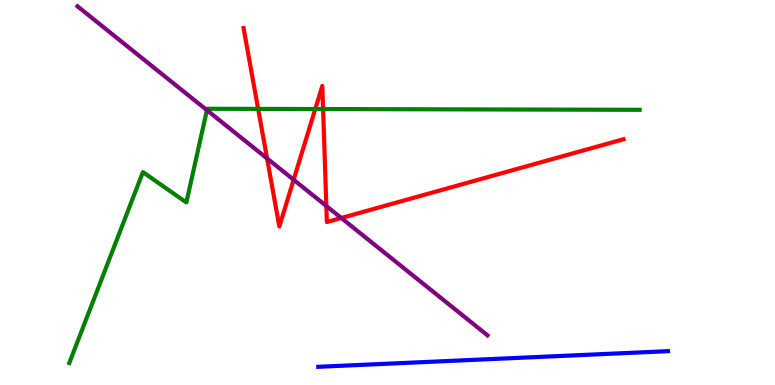[{'lines': ['blue', 'red'], 'intersections': []}, {'lines': ['green', 'red'], 'intersections': [{'x': 3.33, 'y': 7.17}, {'x': 4.07, 'y': 7.17}, {'x': 4.17, 'y': 7.17}]}, {'lines': ['purple', 'red'], 'intersections': [{'x': 3.45, 'y': 5.88}, {'x': 3.79, 'y': 5.33}, {'x': 4.21, 'y': 4.65}, {'x': 4.4, 'y': 4.34}]}, {'lines': ['blue', 'green'], 'intersections': []}, {'lines': ['blue', 'purple'], 'intersections': []}, {'lines': ['green', 'purple'], 'intersections': [{'x': 2.67, 'y': 7.14}]}]